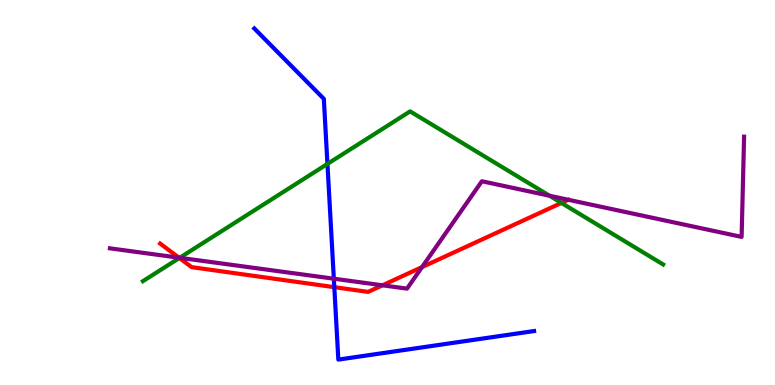[{'lines': ['blue', 'red'], 'intersections': [{'x': 4.31, 'y': 2.54}]}, {'lines': ['green', 'red'], 'intersections': [{'x': 2.31, 'y': 3.3}, {'x': 7.24, 'y': 4.73}]}, {'lines': ['purple', 'red'], 'intersections': [{'x': 2.31, 'y': 3.31}, {'x': 4.94, 'y': 2.59}, {'x': 5.45, 'y': 3.06}]}, {'lines': ['blue', 'green'], 'intersections': [{'x': 4.23, 'y': 5.74}]}, {'lines': ['blue', 'purple'], 'intersections': [{'x': 4.31, 'y': 2.76}]}, {'lines': ['green', 'purple'], 'intersections': [{'x': 2.32, 'y': 3.3}, {'x': 7.09, 'y': 4.92}]}]